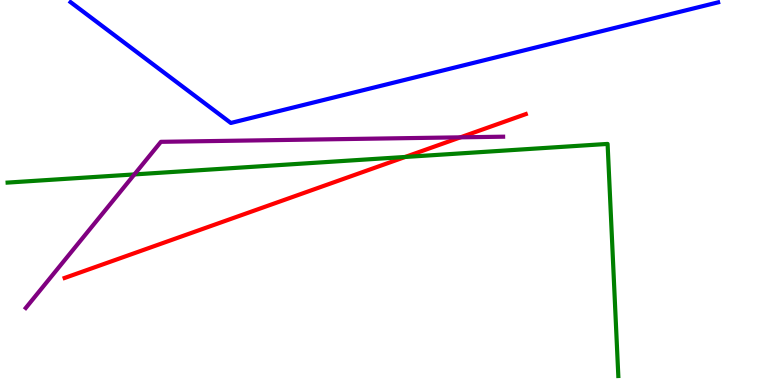[{'lines': ['blue', 'red'], 'intersections': []}, {'lines': ['green', 'red'], 'intersections': [{'x': 5.23, 'y': 5.92}]}, {'lines': ['purple', 'red'], 'intersections': [{'x': 5.94, 'y': 6.43}]}, {'lines': ['blue', 'green'], 'intersections': []}, {'lines': ['blue', 'purple'], 'intersections': []}, {'lines': ['green', 'purple'], 'intersections': [{'x': 1.73, 'y': 5.47}]}]